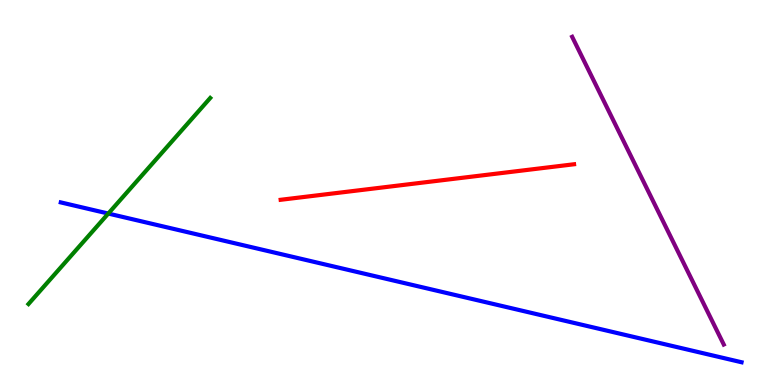[{'lines': ['blue', 'red'], 'intersections': []}, {'lines': ['green', 'red'], 'intersections': []}, {'lines': ['purple', 'red'], 'intersections': []}, {'lines': ['blue', 'green'], 'intersections': [{'x': 1.4, 'y': 4.45}]}, {'lines': ['blue', 'purple'], 'intersections': []}, {'lines': ['green', 'purple'], 'intersections': []}]